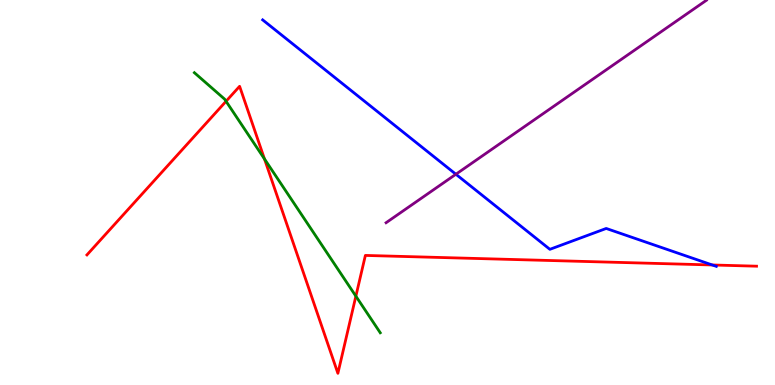[{'lines': ['blue', 'red'], 'intersections': [{'x': 9.19, 'y': 3.12}]}, {'lines': ['green', 'red'], 'intersections': [{'x': 2.92, 'y': 7.37}, {'x': 3.41, 'y': 5.87}, {'x': 4.59, 'y': 2.31}]}, {'lines': ['purple', 'red'], 'intersections': []}, {'lines': ['blue', 'green'], 'intersections': []}, {'lines': ['blue', 'purple'], 'intersections': [{'x': 5.88, 'y': 5.47}]}, {'lines': ['green', 'purple'], 'intersections': []}]